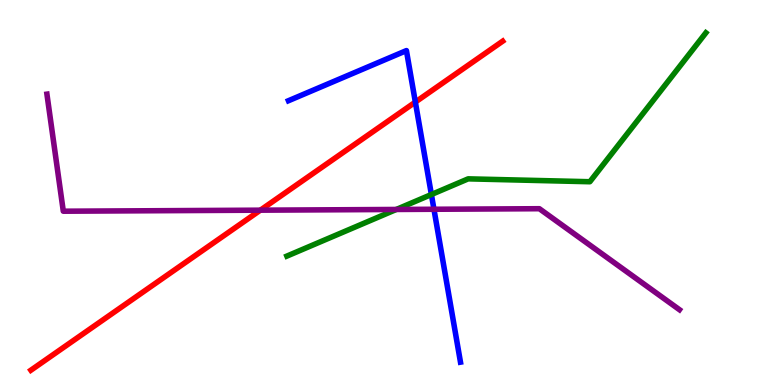[{'lines': ['blue', 'red'], 'intersections': [{'x': 5.36, 'y': 7.35}]}, {'lines': ['green', 'red'], 'intersections': []}, {'lines': ['purple', 'red'], 'intersections': [{'x': 3.36, 'y': 4.54}]}, {'lines': ['blue', 'green'], 'intersections': [{'x': 5.57, 'y': 4.95}]}, {'lines': ['blue', 'purple'], 'intersections': [{'x': 5.6, 'y': 4.56}]}, {'lines': ['green', 'purple'], 'intersections': [{'x': 5.11, 'y': 4.56}]}]